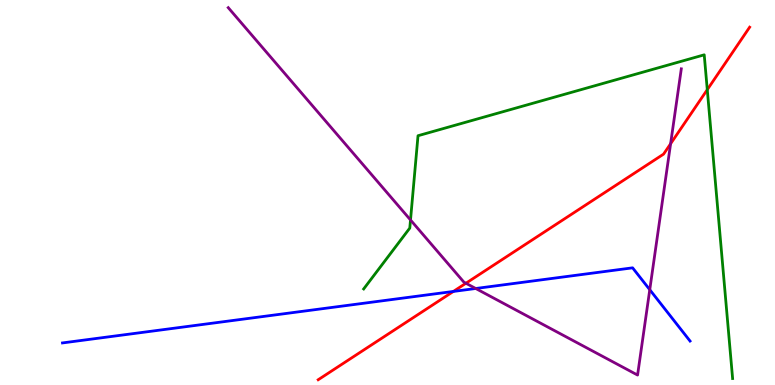[{'lines': ['blue', 'red'], 'intersections': [{'x': 5.85, 'y': 2.43}]}, {'lines': ['green', 'red'], 'intersections': [{'x': 9.13, 'y': 7.67}]}, {'lines': ['purple', 'red'], 'intersections': [{'x': 6.01, 'y': 2.64}, {'x': 8.65, 'y': 6.27}]}, {'lines': ['blue', 'green'], 'intersections': []}, {'lines': ['blue', 'purple'], 'intersections': [{'x': 6.14, 'y': 2.51}, {'x': 8.38, 'y': 2.48}]}, {'lines': ['green', 'purple'], 'intersections': [{'x': 5.3, 'y': 4.29}]}]